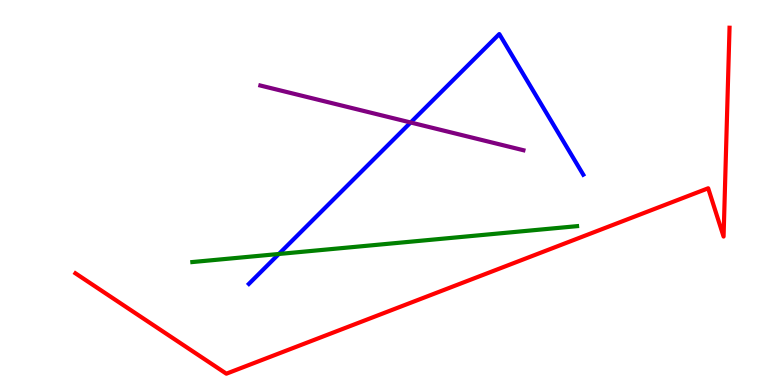[{'lines': ['blue', 'red'], 'intersections': []}, {'lines': ['green', 'red'], 'intersections': []}, {'lines': ['purple', 'red'], 'intersections': []}, {'lines': ['blue', 'green'], 'intersections': [{'x': 3.6, 'y': 3.4}]}, {'lines': ['blue', 'purple'], 'intersections': [{'x': 5.3, 'y': 6.82}]}, {'lines': ['green', 'purple'], 'intersections': []}]